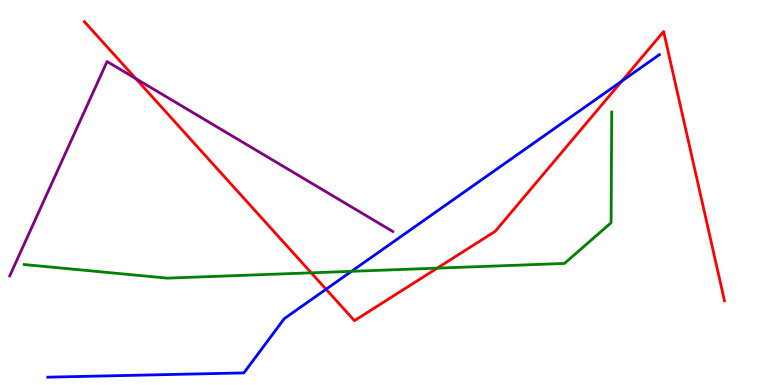[{'lines': ['blue', 'red'], 'intersections': [{'x': 4.21, 'y': 2.49}, {'x': 8.02, 'y': 7.89}]}, {'lines': ['green', 'red'], 'intersections': [{'x': 4.02, 'y': 2.91}, {'x': 5.64, 'y': 3.03}]}, {'lines': ['purple', 'red'], 'intersections': [{'x': 1.75, 'y': 7.96}]}, {'lines': ['blue', 'green'], 'intersections': [{'x': 4.54, 'y': 2.95}]}, {'lines': ['blue', 'purple'], 'intersections': []}, {'lines': ['green', 'purple'], 'intersections': []}]